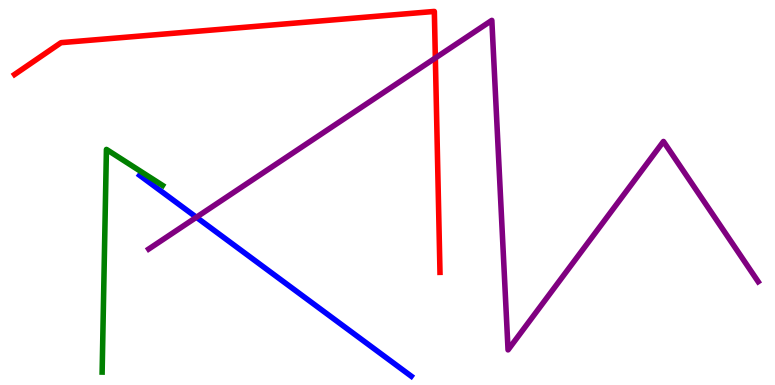[{'lines': ['blue', 'red'], 'intersections': []}, {'lines': ['green', 'red'], 'intersections': []}, {'lines': ['purple', 'red'], 'intersections': [{'x': 5.62, 'y': 8.49}]}, {'lines': ['blue', 'green'], 'intersections': []}, {'lines': ['blue', 'purple'], 'intersections': [{'x': 2.53, 'y': 4.36}]}, {'lines': ['green', 'purple'], 'intersections': []}]